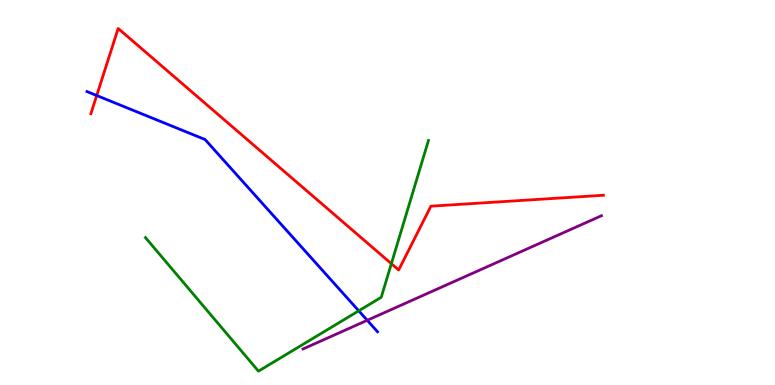[{'lines': ['blue', 'red'], 'intersections': [{'x': 1.25, 'y': 7.52}]}, {'lines': ['green', 'red'], 'intersections': [{'x': 5.05, 'y': 3.15}]}, {'lines': ['purple', 'red'], 'intersections': []}, {'lines': ['blue', 'green'], 'intersections': [{'x': 4.63, 'y': 1.93}]}, {'lines': ['blue', 'purple'], 'intersections': [{'x': 4.74, 'y': 1.68}]}, {'lines': ['green', 'purple'], 'intersections': []}]